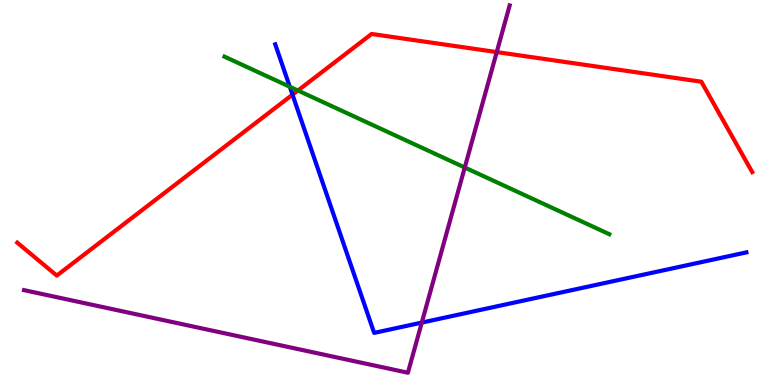[{'lines': ['blue', 'red'], 'intersections': [{'x': 3.77, 'y': 7.54}]}, {'lines': ['green', 'red'], 'intersections': [{'x': 3.84, 'y': 7.65}]}, {'lines': ['purple', 'red'], 'intersections': [{'x': 6.41, 'y': 8.65}]}, {'lines': ['blue', 'green'], 'intersections': [{'x': 3.74, 'y': 7.75}]}, {'lines': ['blue', 'purple'], 'intersections': [{'x': 5.44, 'y': 1.62}]}, {'lines': ['green', 'purple'], 'intersections': [{'x': 6.0, 'y': 5.65}]}]